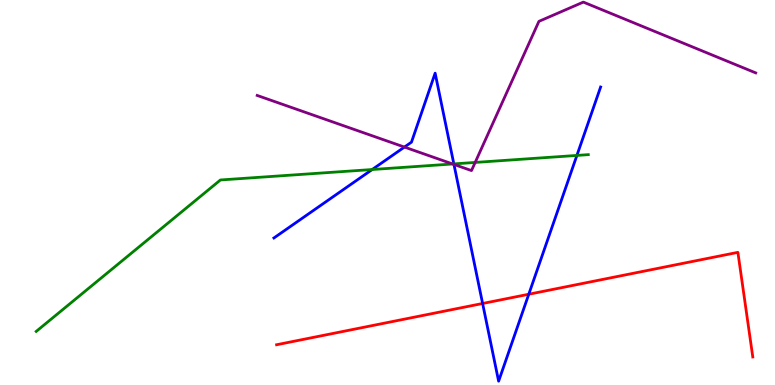[{'lines': ['blue', 'red'], 'intersections': [{'x': 6.23, 'y': 2.12}, {'x': 6.82, 'y': 2.36}]}, {'lines': ['green', 'red'], 'intersections': []}, {'lines': ['purple', 'red'], 'intersections': []}, {'lines': ['blue', 'green'], 'intersections': [{'x': 4.8, 'y': 5.6}, {'x': 5.86, 'y': 5.74}, {'x': 7.44, 'y': 5.96}]}, {'lines': ['blue', 'purple'], 'intersections': [{'x': 5.22, 'y': 6.18}, {'x': 5.86, 'y': 5.73}]}, {'lines': ['green', 'purple'], 'intersections': [{'x': 5.84, 'y': 5.74}, {'x': 6.13, 'y': 5.78}]}]